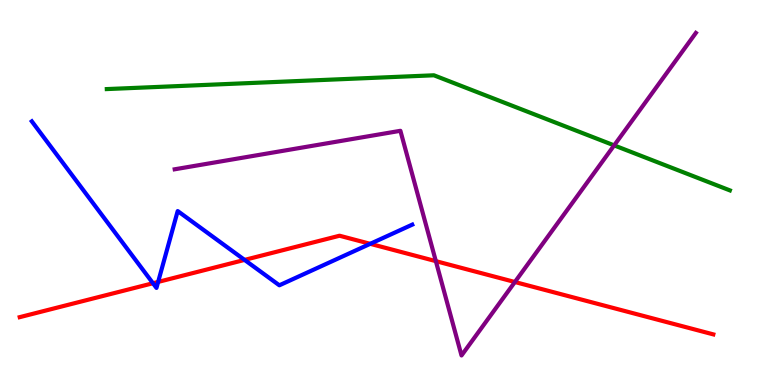[{'lines': ['blue', 'red'], 'intersections': [{'x': 1.97, 'y': 2.64}, {'x': 2.04, 'y': 2.68}, {'x': 3.16, 'y': 3.25}, {'x': 4.78, 'y': 3.67}]}, {'lines': ['green', 'red'], 'intersections': []}, {'lines': ['purple', 'red'], 'intersections': [{'x': 5.62, 'y': 3.22}, {'x': 6.64, 'y': 2.68}]}, {'lines': ['blue', 'green'], 'intersections': []}, {'lines': ['blue', 'purple'], 'intersections': []}, {'lines': ['green', 'purple'], 'intersections': [{'x': 7.92, 'y': 6.22}]}]